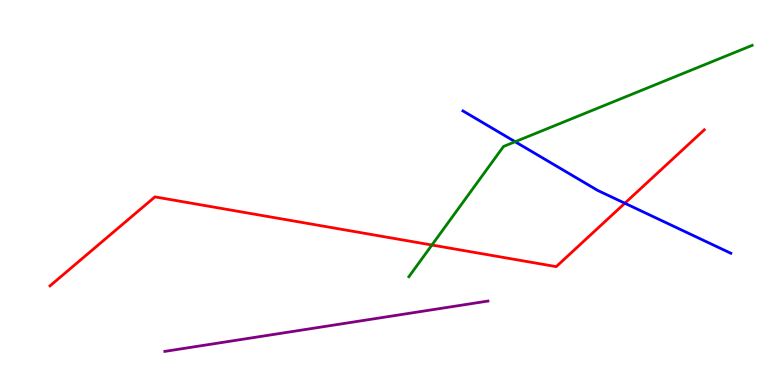[{'lines': ['blue', 'red'], 'intersections': [{'x': 8.06, 'y': 4.72}]}, {'lines': ['green', 'red'], 'intersections': [{'x': 5.57, 'y': 3.64}]}, {'lines': ['purple', 'red'], 'intersections': []}, {'lines': ['blue', 'green'], 'intersections': [{'x': 6.65, 'y': 6.32}]}, {'lines': ['blue', 'purple'], 'intersections': []}, {'lines': ['green', 'purple'], 'intersections': []}]